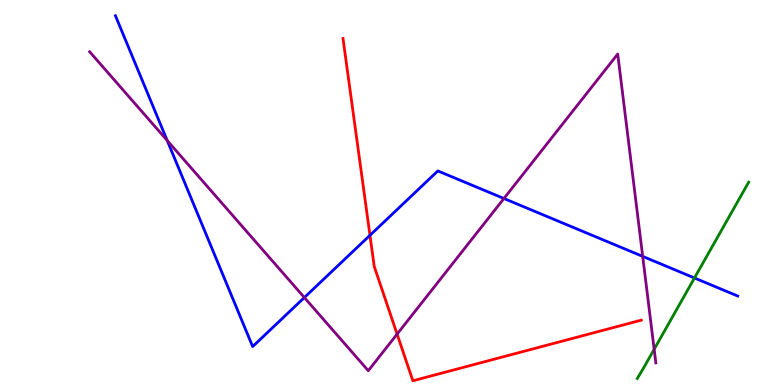[{'lines': ['blue', 'red'], 'intersections': [{'x': 4.77, 'y': 3.89}]}, {'lines': ['green', 'red'], 'intersections': []}, {'lines': ['purple', 'red'], 'intersections': [{'x': 5.12, 'y': 1.32}]}, {'lines': ['blue', 'green'], 'intersections': [{'x': 8.96, 'y': 2.78}]}, {'lines': ['blue', 'purple'], 'intersections': [{'x': 2.16, 'y': 6.35}, {'x': 3.93, 'y': 2.27}, {'x': 6.5, 'y': 4.84}, {'x': 8.29, 'y': 3.34}]}, {'lines': ['green', 'purple'], 'intersections': [{'x': 8.44, 'y': 0.928}]}]